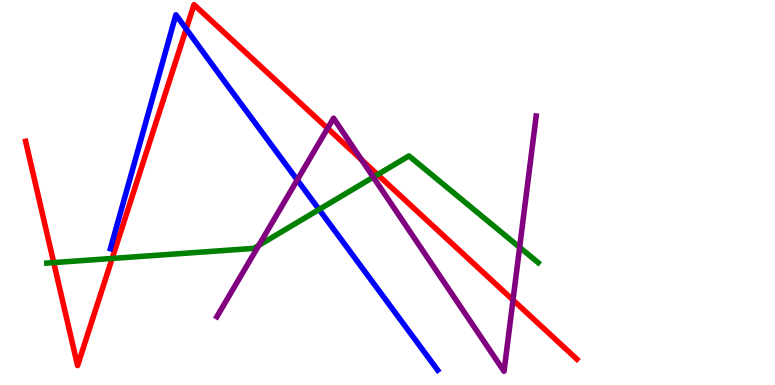[{'lines': ['blue', 'red'], 'intersections': [{'x': 2.4, 'y': 9.25}]}, {'lines': ['green', 'red'], 'intersections': [{'x': 0.693, 'y': 3.18}, {'x': 1.45, 'y': 3.29}, {'x': 4.87, 'y': 5.46}]}, {'lines': ['purple', 'red'], 'intersections': [{'x': 4.23, 'y': 6.67}, {'x': 4.67, 'y': 5.85}, {'x': 6.62, 'y': 2.21}]}, {'lines': ['blue', 'green'], 'intersections': [{'x': 4.12, 'y': 4.56}]}, {'lines': ['blue', 'purple'], 'intersections': [{'x': 3.84, 'y': 5.33}]}, {'lines': ['green', 'purple'], 'intersections': [{'x': 3.34, 'y': 3.63}, {'x': 4.82, 'y': 5.4}, {'x': 6.71, 'y': 3.58}]}]